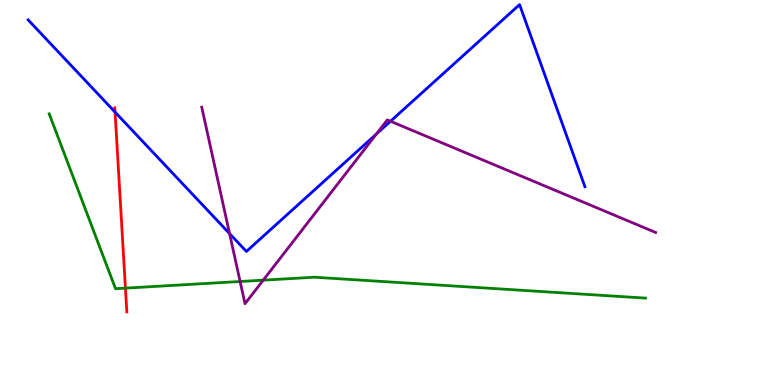[{'lines': ['blue', 'red'], 'intersections': [{'x': 1.48, 'y': 7.09}]}, {'lines': ['green', 'red'], 'intersections': [{'x': 1.62, 'y': 2.52}]}, {'lines': ['purple', 'red'], 'intersections': []}, {'lines': ['blue', 'green'], 'intersections': []}, {'lines': ['blue', 'purple'], 'intersections': [{'x': 2.96, 'y': 3.93}, {'x': 4.86, 'y': 6.52}, {'x': 5.04, 'y': 6.85}]}, {'lines': ['green', 'purple'], 'intersections': [{'x': 3.1, 'y': 2.69}, {'x': 3.4, 'y': 2.72}]}]